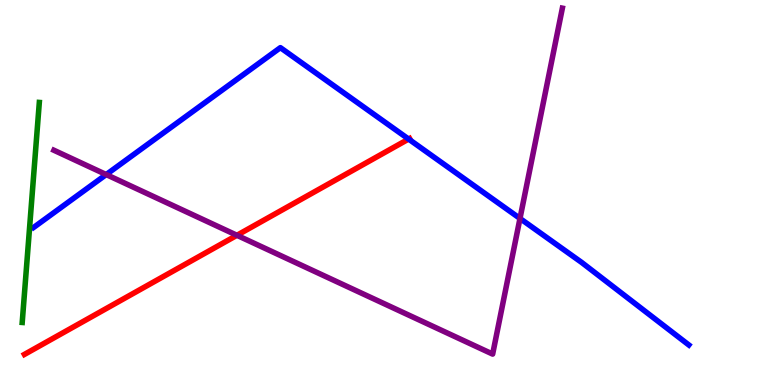[{'lines': ['blue', 'red'], 'intersections': [{'x': 5.27, 'y': 6.39}]}, {'lines': ['green', 'red'], 'intersections': []}, {'lines': ['purple', 'red'], 'intersections': [{'x': 3.06, 'y': 3.89}]}, {'lines': ['blue', 'green'], 'intersections': []}, {'lines': ['blue', 'purple'], 'intersections': [{'x': 1.37, 'y': 5.47}, {'x': 6.71, 'y': 4.33}]}, {'lines': ['green', 'purple'], 'intersections': []}]